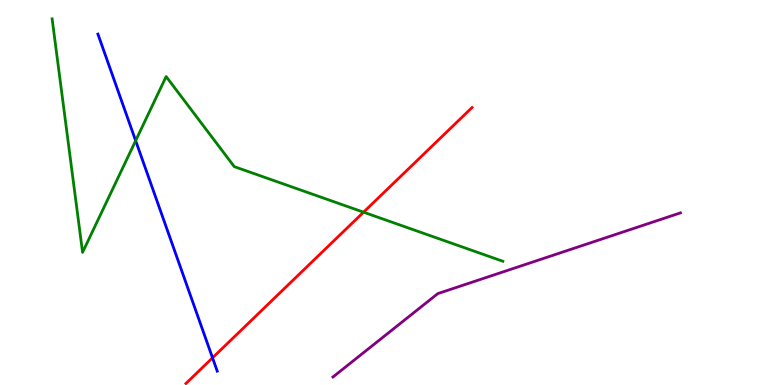[{'lines': ['blue', 'red'], 'intersections': [{'x': 2.74, 'y': 0.706}]}, {'lines': ['green', 'red'], 'intersections': [{'x': 4.69, 'y': 4.49}]}, {'lines': ['purple', 'red'], 'intersections': []}, {'lines': ['blue', 'green'], 'intersections': [{'x': 1.75, 'y': 6.35}]}, {'lines': ['blue', 'purple'], 'intersections': []}, {'lines': ['green', 'purple'], 'intersections': []}]